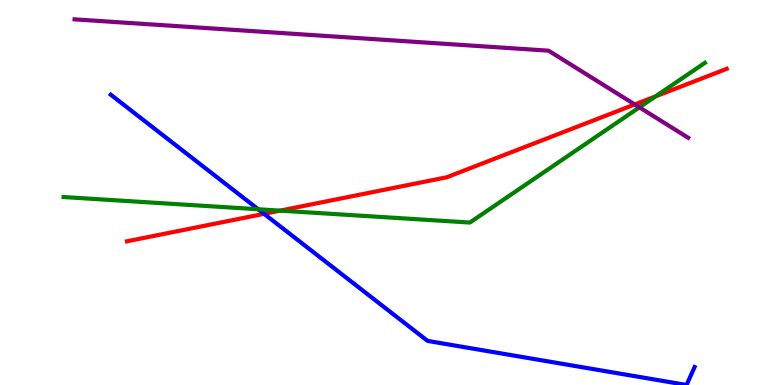[{'lines': ['blue', 'red'], 'intersections': [{'x': 3.41, 'y': 4.45}]}, {'lines': ['green', 'red'], 'intersections': [{'x': 3.61, 'y': 4.53}, {'x': 8.46, 'y': 7.5}]}, {'lines': ['purple', 'red'], 'intersections': [{'x': 8.19, 'y': 7.29}]}, {'lines': ['blue', 'green'], 'intersections': [{'x': 3.33, 'y': 4.56}]}, {'lines': ['blue', 'purple'], 'intersections': []}, {'lines': ['green', 'purple'], 'intersections': [{'x': 8.25, 'y': 7.21}]}]